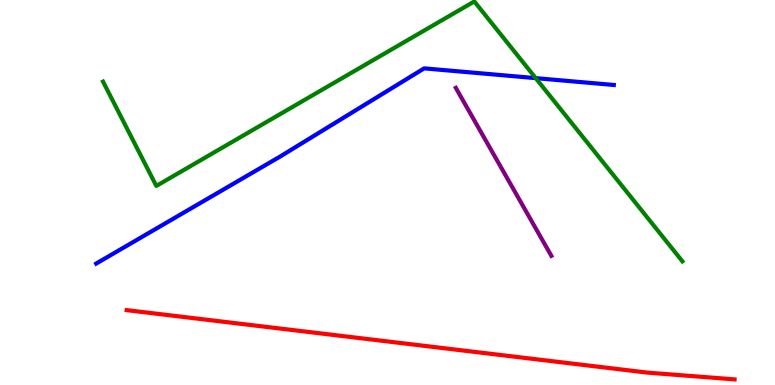[{'lines': ['blue', 'red'], 'intersections': []}, {'lines': ['green', 'red'], 'intersections': []}, {'lines': ['purple', 'red'], 'intersections': []}, {'lines': ['blue', 'green'], 'intersections': [{'x': 6.91, 'y': 7.97}]}, {'lines': ['blue', 'purple'], 'intersections': []}, {'lines': ['green', 'purple'], 'intersections': []}]